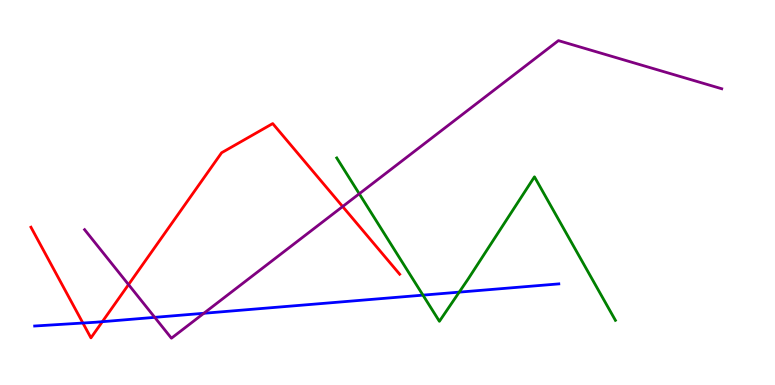[{'lines': ['blue', 'red'], 'intersections': [{'x': 1.07, 'y': 1.61}, {'x': 1.32, 'y': 1.64}]}, {'lines': ['green', 'red'], 'intersections': []}, {'lines': ['purple', 'red'], 'intersections': [{'x': 1.66, 'y': 2.61}, {'x': 4.42, 'y': 4.64}]}, {'lines': ['blue', 'green'], 'intersections': [{'x': 5.46, 'y': 2.33}, {'x': 5.93, 'y': 2.41}]}, {'lines': ['blue', 'purple'], 'intersections': [{'x': 2.0, 'y': 1.76}, {'x': 2.63, 'y': 1.86}]}, {'lines': ['green', 'purple'], 'intersections': [{'x': 4.64, 'y': 4.97}]}]